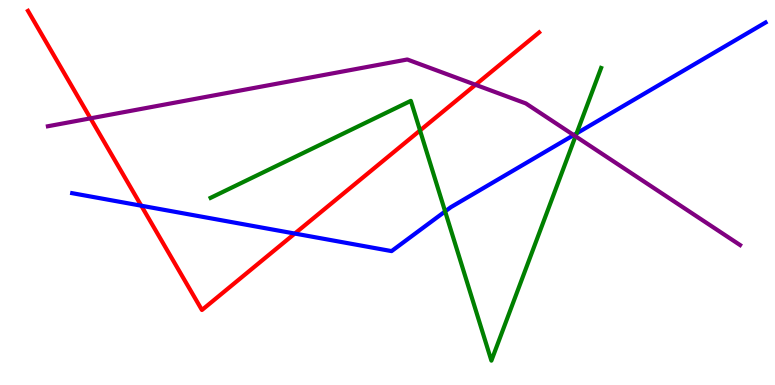[{'lines': ['blue', 'red'], 'intersections': [{'x': 1.82, 'y': 4.66}, {'x': 3.8, 'y': 3.93}]}, {'lines': ['green', 'red'], 'intersections': [{'x': 5.42, 'y': 6.61}]}, {'lines': ['purple', 'red'], 'intersections': [{'x': 1.17, 'y': 6.93}, {'x': 6.14, 'y': 7.8}]}, {'lines': ['blue', 'green'], 'intersections': [{'x': 5.74, 'y': 4.51}, {'x': 7.44, 'y': 6.54}]}, {'lines': ['blue', 'purple'], 'intersections': [{'x': 7.4, 'y': 6.49}]}, {'lines': ['green', 'purple'], 'intersections': [{'x': 7.43, 'y': 6.46}]}]